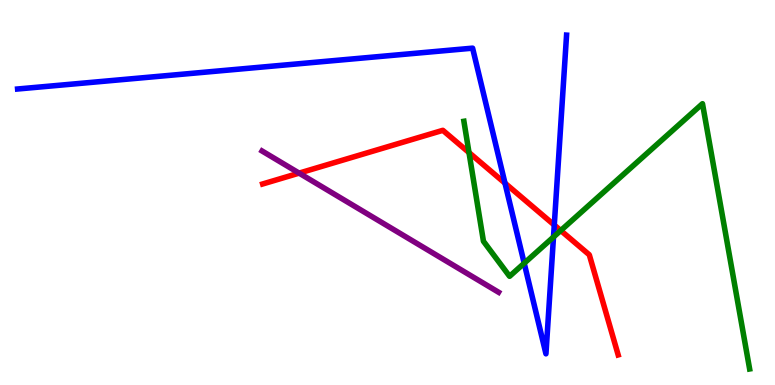[{'lines': ['blue', 'red'], 'intersections': [{'x': 6.52, 'y': 5.24}, {'x': 7.15, 'y': 4.15}]}, {'lines': ['green', 'red'], 'intersections': [{'x': 6.05, 'y': 6.04}, {'x': 7.24, 'y': 4.01}]}, {'lines': ['purple', 'red'], 'intersections': [{'x': 3.86, 'y': 5.5}]}, {'lines': ['blue', 'green'], 'intersections': [{'x': 6.76, 'y': 3.16}, {'x': 7.14, 'y': 3.84}]}, {'lines': ['blue', 'purple'], 'intersections': []}, {'lines': ['green', 'purple'], 'intersections': []}]